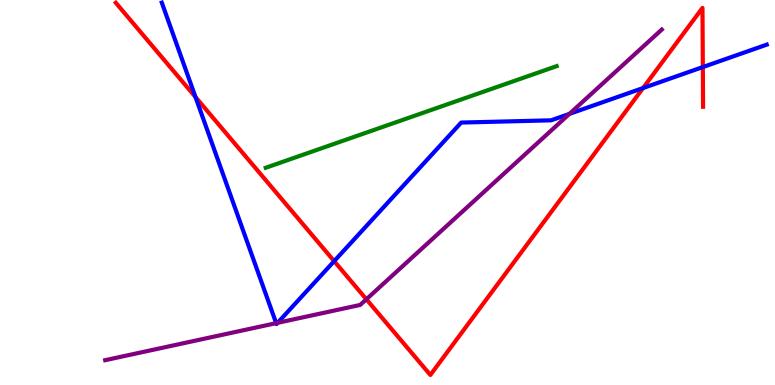[{'lines': ['blue', 'red'], 'intersections': [{'x': 2.52, 'y': 7.48}, {'x': 4.31, 'y': 3.22}, {'x': 8.3, 'y': 7.71}, {'x': 9.07, 'y': 8.26}]}, {'lines': ['green', 'red'], 'intersections': []}, {'lines': ['purple', 'red'], 'intersections': [{'x': 4.73, 'y': 2.23}]}, {'lines': ['blue', 'green'], 'intersections': []}, {'lines': ['blue', 'purple'], 'intersections': [{'x': 3.56, 'y': 1.61}, {'x': 3.58, 'y': 1.61}, {'x': 7.35, 'y': 7.04}]}, {'lines': ['green', 'purple'], 'intersections': []}]